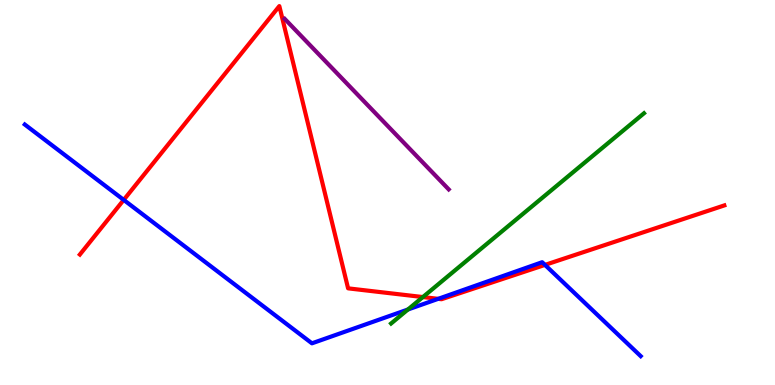[{'lines': ['blue', 'red'], 'intersections': [{'x': 1.6, 'y': 4.81}, {'x': 5.65, 'y': 2.24}, {'x': 7.03, 'y': 3.12}]}, {'lines': ['green', 'red'], 'intersections': [{'x': 5.46, 'y': 2.28}]}, {'lines': ['purple', 'red'], 'intersections': []}, {'lines': ['blue', 'green'], 'intersections': [{'x': 5.26, 'y': 1.96}]}, {'lines': ['blue', 'purple'], 'intersections': []}, {'lines': ['green', 'purple'], 'intersections': []}]